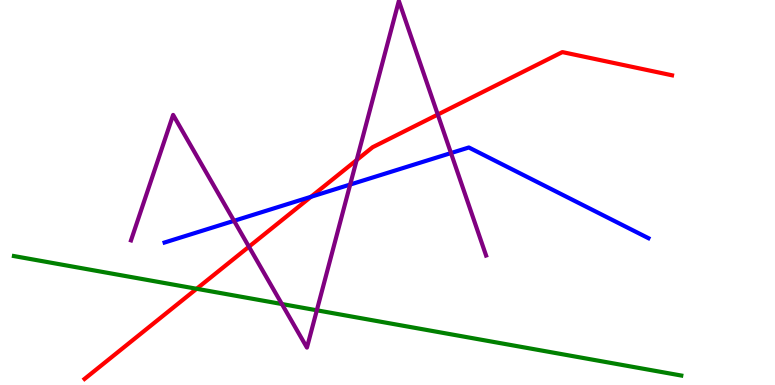[{'lines': ['blue', 'red'], 'intersections': [{'x': 4.01, 'y': 4.89}]}, {'lines': ['green', 'red'], 'intersections': [{'x': 2.54, 'y': 2.5}]}, {'lines': ['purple', 'red'], 'intersections': [{'x': 3.21, 'y': 3.59}, {'x': 4.6, 'y': 5.84}, {'x': 5.65, 'y': 7.02}]}, {'lines': ['blue', 'green'], 'intersections': []}, {'lines': ['blue', 'purple'], 'intersections': [{'x': 3.02, 'y': 4.26}, {'x': 4.52, 'y': 5.21}, {'x': 5.82, 'y': 6.02}]}, {'lines': ['green', 'purple'], 'intersections': [{'x': 3.64, 'y': 2.1}, {'x': 4.09, 'y': 1.94}]}]